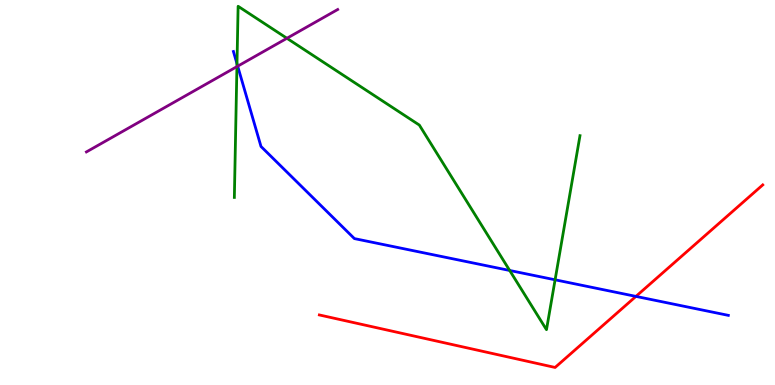[{'lines': ['blue', 'red'], 'intersections': [{'x': 8.21, 'y': 2.3}]}, {'lines': ['green', 'red'], 'intersections': []}, {'lines': ['purple', 'red'], 'intersections': []}, {'lines': ['blue', 'green'], 'intersections': [{'x': 3.06, 'y': 8.34}, {'x': 6.58, 'y': 2.97}, {'x': 7.16, 'y': 2.73}]}, {'lines': ['blue', 'purple'], 'intersections': [{'x': 3.07, 'y': 8.28}]}, {'lines': ['green', 'purple'], 'intersections': [{'x': 3.06, 'y': 8.27}, {'x': 3.7, 'y': 9.01}]}]